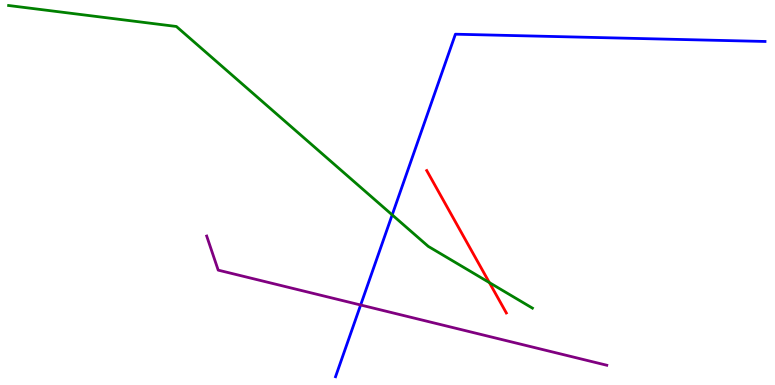[{'lines': ['blue', 'red'], 'intersections': []}, {'lines': ['green', 'red'], 'intersections': [{'x': 6.31, 'y': 2.66}]}, {'lines': ['purple', 'red'], 'intersections': []}, {'lines': ['blue', 'green'], 'intersections': [{'x': 5.06, 'y': 4.42}]}, {'lines': ['blue', 'purple'], 'intersections': [{'x': 4.65, 'y': 2.08}]}, {'lines': ['green', 'purple'], 'intersections': []}]